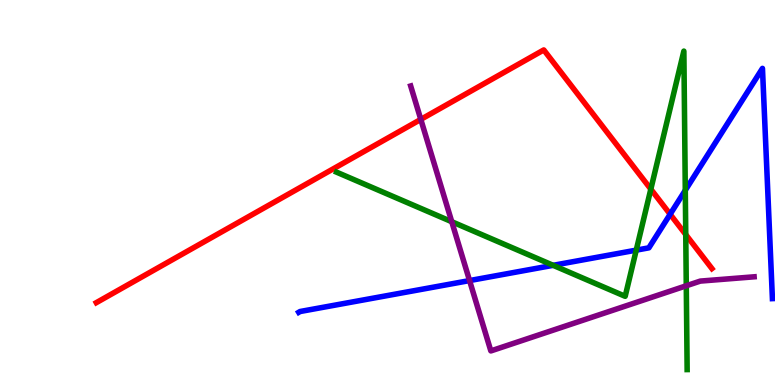[{'lines': ['blue', 'red'], 'intersections': [{'x': 8.65, 'y': 4.44}]}, {'lines': ['green', 'red'], 'intersections': [{'x': 8.4, 'y': 5.09}, {'x': 8.85, 'y': 3.91}]}, {'lines': ['purple', 'red'], 'intersections': [{'x': 5.43, 'y': 6.9}]}, {'lines': ['blue', 'green'], 'intersections': [{'x': 7.14, 'y': 3.11}, {'x': 8.21, 'y': 3.5}, {'x': 8.84, 'y': 5.06}]}, {'lines': ['blue', 'purple'], 'intersections': [{'x': 6.06, 'y': 2.71}]}, {'lines': ['green', 'purple'], 'intersections': [{'x': 5.83, 'y': 4.24}, {'x': 8.86, 'y': 2.58}]}]